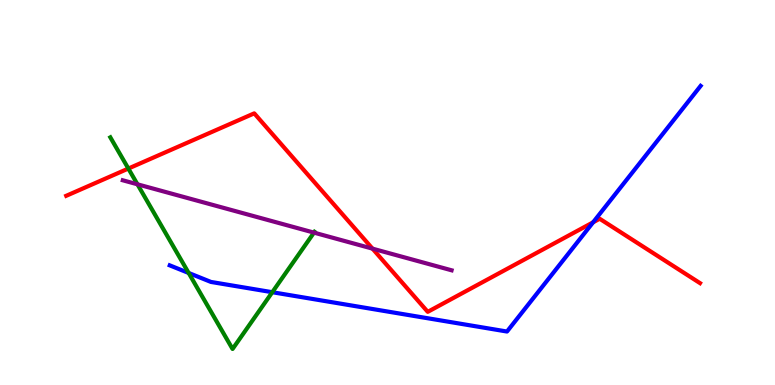[{'lines': ['blue', 'red'], 'intersections': [{'x': 7.65, 'y': 4.23}]}, {'lines': ['green', 'red'], 'intersections': [{'x': 1.66, 'y': 5.62}]}, {'lines': ['purple', 'red'], 'intersections': [{'x': 4.81, 'y': 3.54}]}, {'lines': ['blue', 'green'], 'intersections': [{'x': 2.43, 'y': 2.91}, {'x': 3.51, 'y': 2.41}]}, {'lines': ['blue', 'purple'], 'intersections': []}, {'lines': ['green', 'purple'], 'intersections': [{'x': 1.77, 'y': 5.21}, {'x': 4.05, 'y': 3.96}]}]